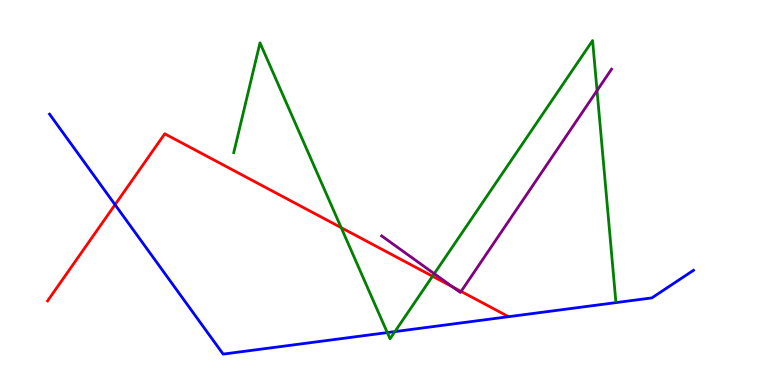[{'lines': ['blue', 'red'], 'intersections': [{'x': 1.48, 'y': 4.68}]}, {'lines': ['green', 'red'], 'intersections': [{'x': 4.4, 'y': 4.09}, {'x': 5.58, 'y': 2.83}]}, {'lines': ['purple', 'red'], 'intersections': [{'x': 5.84, 'y': 2.55}, {'x': 5.95, 'y': 2.43}]}, {'lines': ['blue', 'green'], 'intersections': [{'x': 5.0, 'y': 1.36}, {'x': 5.1, 'y': 1.39}]}, {'lines': ['blue', 'purple'], 'intersections': []}, {'lines': ['green', 'purple'], 'intersections': [{'x': 5.6, 'y': 2.89}, {'x': 7.7, 'y': 7.65}]}]